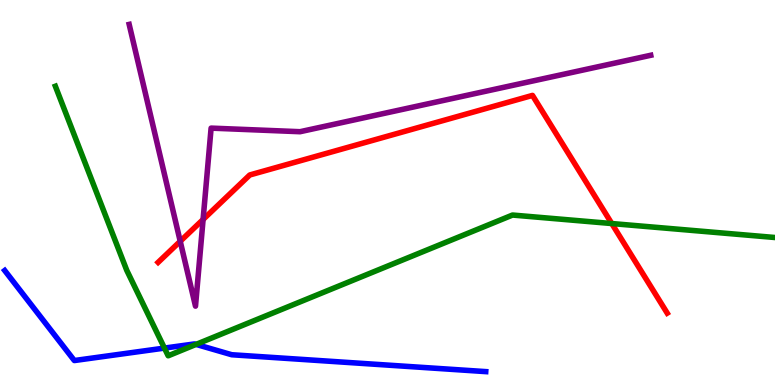[{'lines': ['blue', 'red'], 'intersections': []}, {'lines': ['green', 'red'], 'intersections': [{'x': 7.89, 'y': 4.19}]}, {'lines': ['purple', 'red'], 'intersections': [{'x': 2.33, 'y': 3.73}, {'x': 2.62, 'y': 4.3}]}, {'lines': ['blue', 'green'], 'intersections': [{'x': 2.12, 'y': 0.959}, {'x': 2.53, 'y': 1.05}]}, {'lines': ['blue', 'purple'], 'intersections': []}, {'lines': ['green', 'purple'], 'intersections': []}]